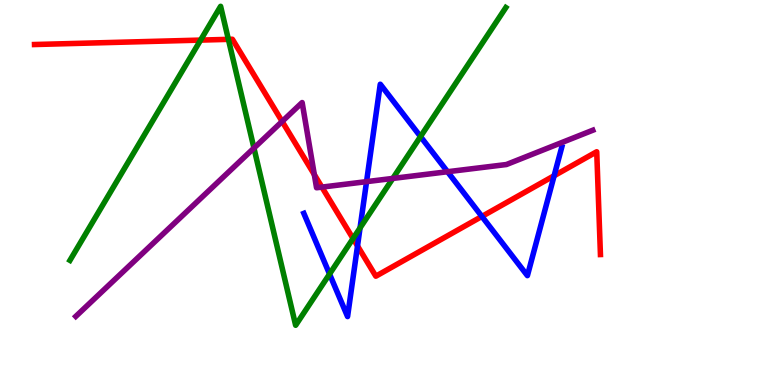[{'lines': ['blue', 'red'], 'intersections': [{'x': 4.61, 'y': 3.61}, {'x': 6.22, 'y': 4.38}, {'x': 7.15, 'y': 5.44}]}, {'lines': ['green', 'red'], 'intersections': [{'x': 2.59, 'y': 8.96}, {'x': 2.95, 'y': 8.98}, {'x': 4.56, 'y': 3.8}]}, {'lines': ['purple', 'red'], 'intersections': [{'x': 3.64, 'y': 6.85}, {'x': 4.06, 'y': 5.47}, {'x': 4.15, 'y': 5.14}]}, {'lines': ['blue', 'green'], 'intersections': [{'x': 4.25, 'y': 2.88}, {'x': 4.65, 'y': 4.08}, {'x': 5.43, 'y': 6.45}]}, {'lines': ['blue', 'purple'], 'intersections': [{'x': 4.73, 'y': 5.28}, {'x': 5.77, 'y': 5.54}]}, {'lines': ['green', 'purple'], 'intersections': [{'x': 3.28, 'y': 6.15}, {'x': 5.07, 'y': 5.37}]}]